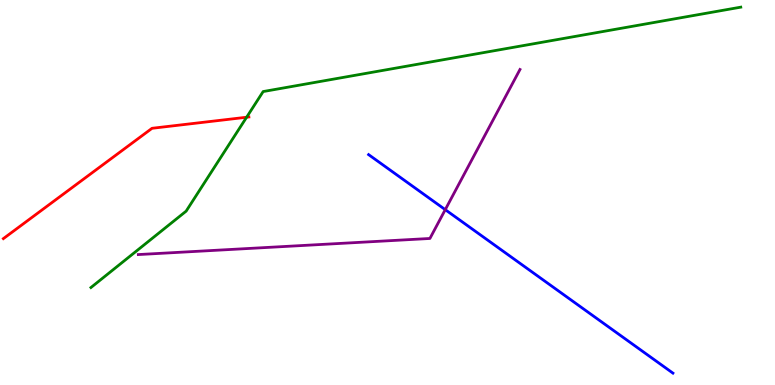[{'lines': ['blue', 'red'], 'intersections': []}, {'lines': ['green', 'red'], 'intersections': [{'x': 3.18, 'y': 6.96}]}, {'lines': ['purple', 'red'], 'intersections': []}, {'lines': ['blue', 'green'], 'intersections': []}, {'lines': ['blue', 'purple'], 'intersections': [{'x': 5.75, 'y': 4.55}]}, {'lines': ['green', 'purple'], 'intersections': []}]